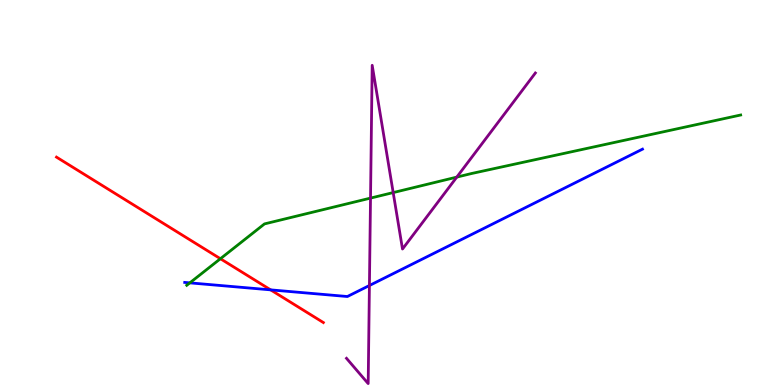[{'lines': ['blue', 'red'], 'intersections': [{'x': 3.49, 'y': 2.47}]}, {'lines': ['green', 'red'], 'intersections': [{'x': 2.84, 'y': 3.28}]}, {'lines': ['purple', 'red'], 'intersections': []}, {'lines': ['blue', 'green'], 'intersections': [{'x': 2.45, 'y': 2.65}]}, {'lines': ['blue', 'purple'], 'intersections': [{'x': 4.77, 'y': 2.58}]}, {'lines': ['green', 'purple'], 'intersections': [{'x': 4.78, 'y': 4.85}, {'x': 5.07, 'y': 5.0}, {'x': 5.89, 'y': 5.4}]}]